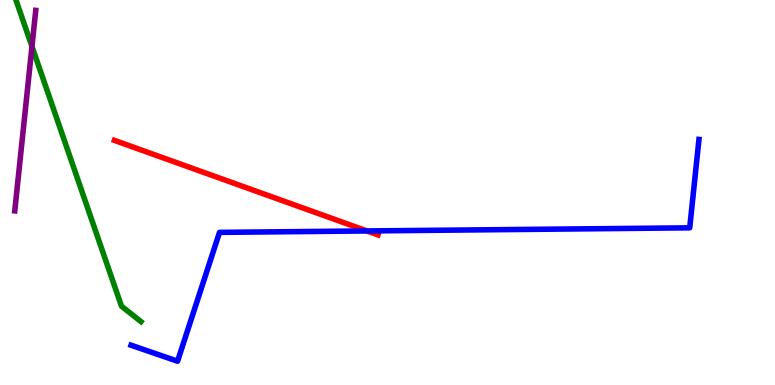[{'lines': ['blue', 'red'], 'intersections': [{'x': 4.73, 'y': 4.0}]}, {'lines': ['green', 'red'], 'intersections': []}, {'lines': ['purple', 'red'], 'intersections': []}, {'lines': ['blue', 'green'], 'intersections': []}, {'lines': ['blue', 'purple'], 'intersections': []}, {'lines': ['green', 'purple'], 'intersections': [{'x': 0.412, 'y': 8.79}]}]